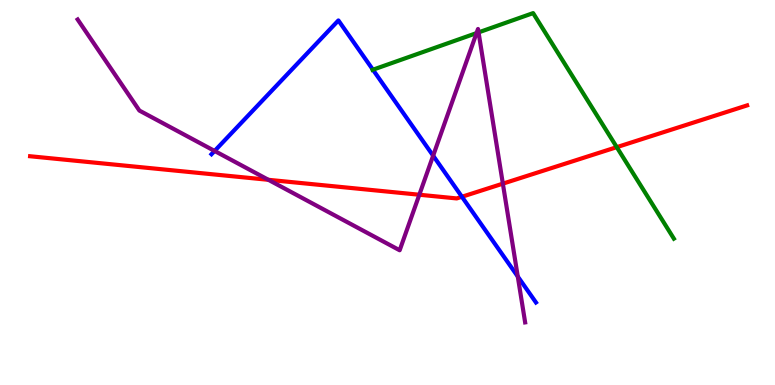[{'lines': ['blue', 'red'], 'intersections': [{'x': 5.96, 'y': 4.89}]}, {'lines': ['green', 'red'], 'intersections': [{'x': 7.96, 'y': 6.18}]}, {'lines': ['purple', 'red'], 'intersections': [{'x': 3.46, 'y': 5.33}, {'x': 5.41, 'y': 4.94}, {'x': 6.49, 'y': 5.23}]}, {'lines': ['blue', 'green'], 'intersections': [{'x': 4.81, 'y': 8.19}]}, {'lines': ['blue', 'purple'], 'intersections': [{'x': 2.77, 'y': 6.08}, {'x': 5.59, 'y': 5.96}, {'x': 6.68, 'y': 2.82}]}, {'lines': ['green', 'purple'], 'intersections': [{'x': 6.15, 'y': 9.14}, {'x': 6.18, 'y': 9.16}]}]